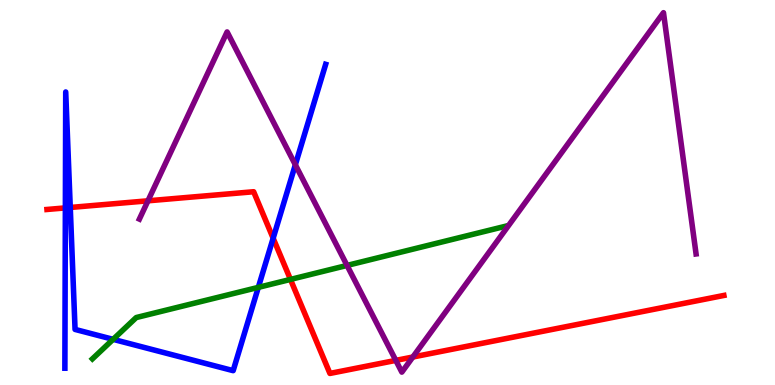[{'lines': ['blue', 'red'], 'intersections': [{'x': 0.843, 'y': 4.6}, {'x': 0.907, 'y': 4.61}, {'x': 3.52, 'y': 3.81}]}, {'lines': ['green', 'red'], 'intersections': [{'x': 3.75, 'y': 2.74}]}, {'lines': ['purple', 'red'], 'intersections': [{'x': 1.91, 'y': 4.78}, {'x': 5.11, 'y': 0.639}, {'x': 5.33, 'y': 0.727}]}, {'lines': ['blue', 'green'], 'intersections': [{'x': 1.46, 'y': 1.19}, {'x': 3.33, 'y': 2.54}]}, {'lines': ['blue', 'purple'], 'intersections': [{'x': 3.81, 'y': 5.72}]}, {'lines': ['green', 'purple'], 'intersections': [{'x': 4.48, 'y': 3.11}]}]